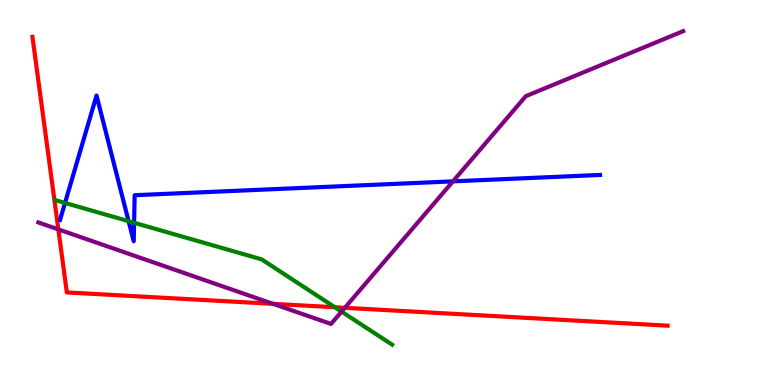[{'lines': ['blue', 'red'], 'intersections': []}, {'lines': ['green', 'red'], 'intersections': [{'x': 4.32, 'y': 2.02}]}, {'lines': ['purple', 'red'], 'intersections': [{'x': 0.753, 'y': 4.04}, {'x': 3.52, 'y': 2.11}, {'x': 4.45, 'y': 2.0}]}, {'lines': ['blue', 'green'], 'intersections': [{'x': 0.839, 'y': 4.73}, {'x': 1.66, 'y': 4.26}, {'x': 1.73, 'y': 4.21}]}, {'lines': ['blue', 'purple'], 'intersections': [{'x': 5.84, 'y': 5.29}]}, {'lines': ['green', 'purple'], 'intersections': [{'x': 4.41, 'y': 1.91}]}]